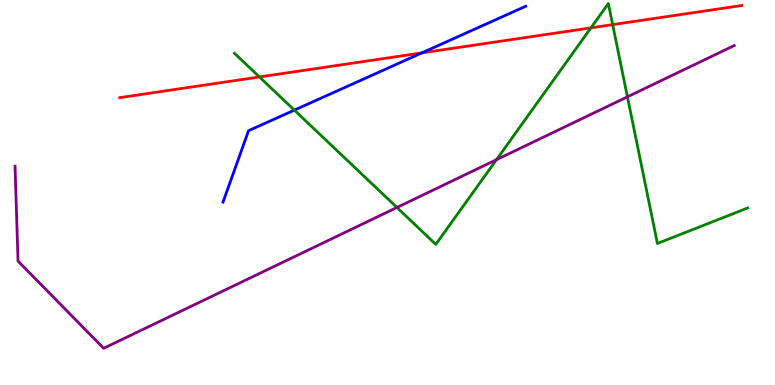[{'lines': ['blue', 'red'], 'intersections': [{'x': 5.44, 'y': 8.63}]}, {'lines': ['green', 'red'], 'intersections': [{'x': 3.35, 'y': 8.0}, {'x': 7.62, 'y': 9.28}, {'x': 7.91, 'y': 9.36}]}, {'lines': ['purple', 'red'], 'intersections': []}, {'lines': ['blue', 'green'], 'intersections': [{'x': 3.8, 'y': 7.14}]}, {'lines': ['blue', 'purple'], 'intersections': []}, {'lines': ['green', 'purple'], 'intersections': [{'x': 5.12, 'y': 4.61}, {'x': 6.41, 'y': 5.85}, {'x': 8.1, 'y': 7.48}]}]